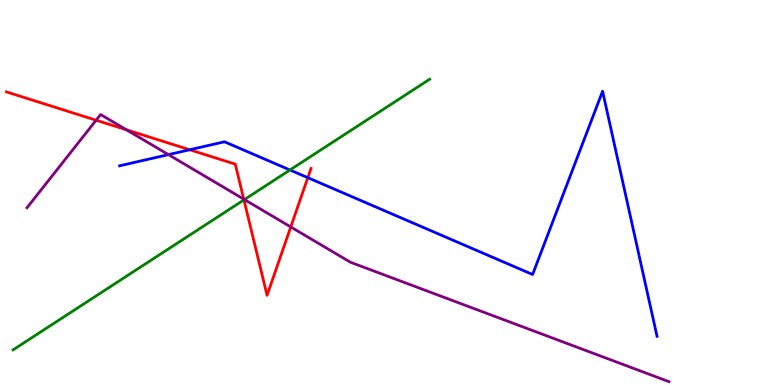[{'lines': ['blue', 'red'], 'intersections': [{'x': 2.45, 'y': 6.11}, {'x': 3.97, 'y': 5.38}]}, {'lines': ['green', 'red'], 'intersections': [{'x': 3.15, 'y': 4.81}]}, {'lines': ['purple', 'red'], 'intersections': [{'x': 1.24, 'y': 6.88}, {'x': 1.63, 'y': 6.63}, {'x': 3.15, 'y': 4.83}, {'x': 3.75, 'y': 4.11}]}, {'lines': ['blue', 'green'], 'intersections': [{'x': 3.74, 'y': 5.58}]}, {'lines': ['blue', 'purple'], 'intersections': [{'x': 2.17, 'y': 5.98}]}, {'lines': ['green', 'purple'], 'intersections': [{'x': 3.15, 'y': 4.82}]}]